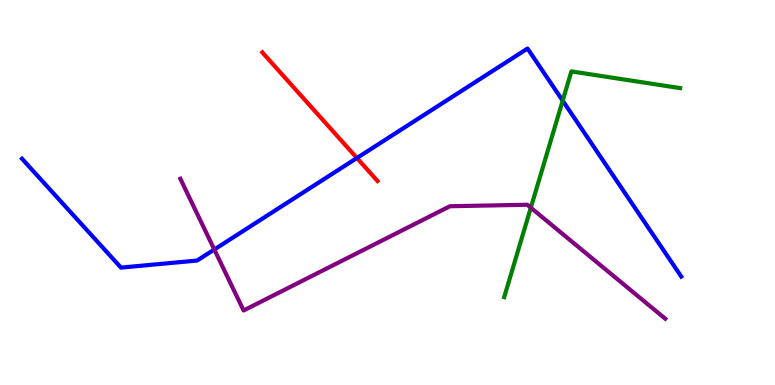[{'lines': ['blue', 'red'], 'intersections': [{'x': 4.61, 'y': 5.9}]}, {'lines': ['green', 'red'], 'intersections': []}, {'lines': ['purple', 'red'], 'intersections': []}, {'lines': ['blue', 'green'], 'intersections': [{'x': 7.26, 'y': 7.39}]}, {'lines': ['blue', 'purple'], 'intersections': [{'x': 2.77, 'y': 3.52}]}, {'lines': ['green', 'purple'], 'intersections': [{'x': 6.85, 'y': 4.61}]}]